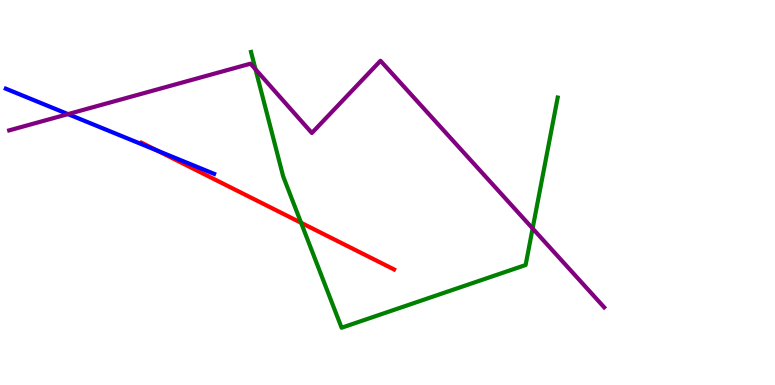[{'lines': ['blue', 'red'], 'intersections': [{'x': 2.03, 'y': 6.09}]}, {'lines': ['green', 'red'], 'intersections': [{'x': 3.88, 'y': 4.21}]}, {'lines': ['purple', 'red'], 'intersections': []}, {'lines': ['blue', 'green'], 'intersections': []}, {'lines': ['blue', 'purple'], 'intersections': [{'x': 0.877, 'y': 7.04}]}, {'lines': ['green', 'purple'], 'intersections': [{'x': 3.3, 'y': 8.2}, {'x': 6.87, 'y': 4.07}]}]